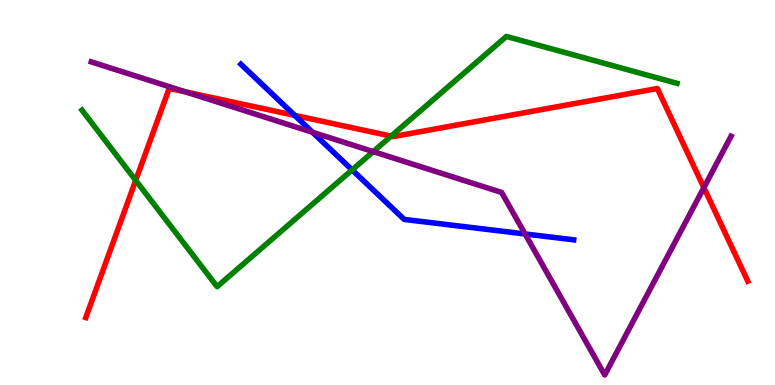[{'lines': ['blue', 'red'], 'intersections': [{'x': 3.8, 'y': 7.0}]}, {'lines': ['green', 'red'], 'intersections': [{'x': 1.75, 'y': 5.32}, {'x': 5.05, 'y': 6.46}]}, {'lines': ['purple', 'red'], 'intersections': [{'x': 2.4, 'y': 7.61}, {'x': 9.08, 'y': 5.13}]}, {'lines': ['blue', 'green'], 'intersections': [{'x': 4.54, 'y': 5.59}]}, {'lines': ['blue', 'purple'], 'intersections': [{'x': 4.03, 'y': 6.56}, {'x': 6.78, 'y': 3.92}]}, {'lines': ['green', 'purple'], 'intersections': [{'x': 4.82, 'y': 6.06}]}]